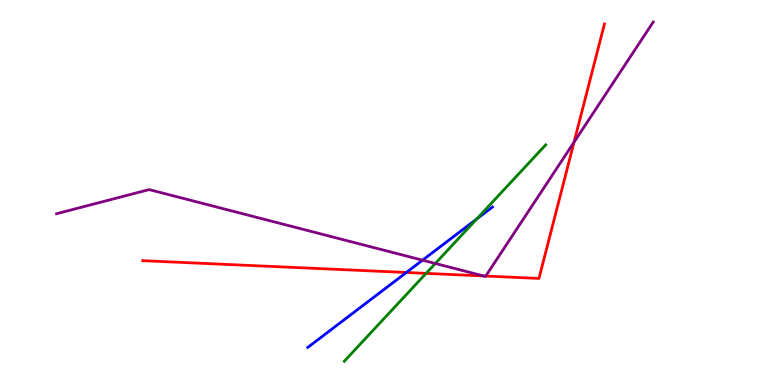[{'lines': ['blue', 'red'], 'intersections': [{'x': 5.24, 'y': 2.92}]}, {'lines': ['green', 'red'], 'intersections': [{'x': 5.5, 'y': 2.9}]}, {'lines': ['purple', 'red'], 'intersections': [{'x': 6.24, 'y': 2.83}, {'x': 6.27, 'y': 2.83}, {'x': 7.41, 'y': 6.31}]}, {'lines': ['blue', 'green'], 'intersections': [{'x': 6.15, 'y': 4.31}]}, {'lines': ['blue', 'purple'], 'intersections': [{'x': 5.45, 'y': 3.24}]}, {'lines': ['green', 'purple'], 'intersections': [{'x': 5.62, 'y': 3.16}]}]